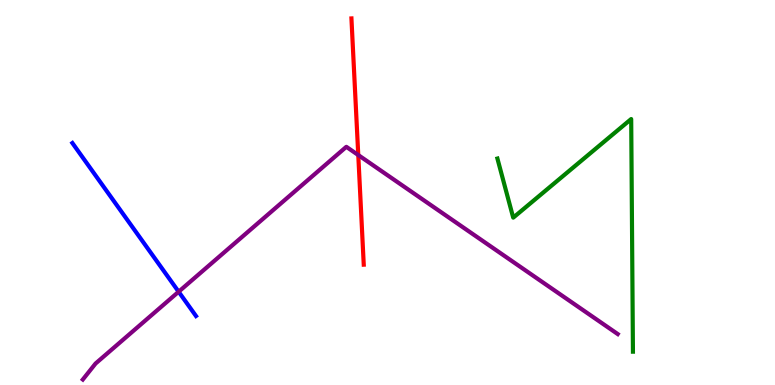[{'lines': ['blue', 'red'], 'intersections': []}, {'lines': ['green', 'red'], 'intersections': []}, {'lines': ['purple', 'red'], 'intersections': [{'x': 4.62, 'y': 5.97}]}, {'lines': ['blue', 'green'], 'intersections': []}, {'lines': ['blue', 'purple'], 'intersections': [{'x': 2.31, 'y': 2.42}]}, {'lines': ['green', 'purple'], 'intersections': []}]